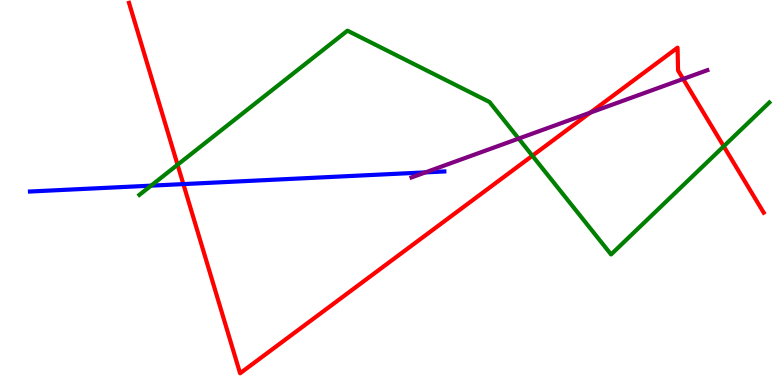[{'lines': ['blue', 'red'], 'intersections': [{'x': 2.37, 'y': 5.22}]}, {'lines': ['green', 'red'], 'intersections': [{'x': 2.29, 'y': 5.72}, {'x': 6.87, 'y': 5.95}, {'x': 9.34, 'y': 6.2}]}, {'lines': ['purple', 'red'], 'intersections': [{'x': 7.62, 'y': 7.08}, {'x': 8.82, 'y': 7.95}]}, {'lines': ['blue', 'green'], 'intersections': [{'x': 1.95, 'y': 5.18}]}, {'lines': ['blue', 'purple'], 'intersections': [{'x': 5.49, 'y': 5.52}]}, {'lines': ['green', 'purple'], 'intersections': [{'x': 6.69, 'y': 6.4}]}]